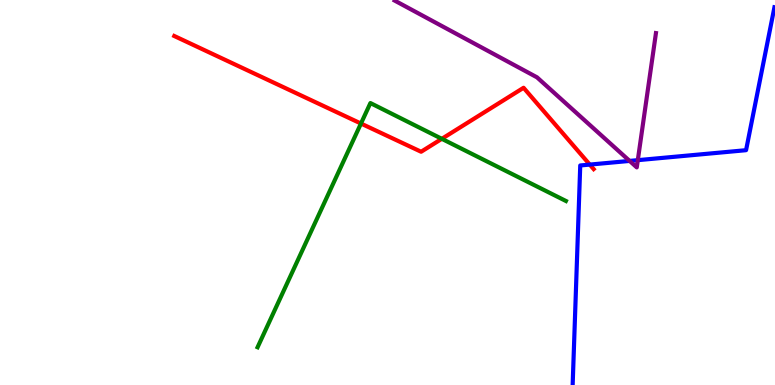[{'lines': ['blue', 'red'], 'intersections': [{'x': 7.61, 'y': 5.73}]}, {'lines': ['green', 'red'], 'intersections': [{'x': 4.66, 'y': 6.79}, {'x': 5.7, 'y': 6.39}]}, {'lines': ['purple', 'red'], 'intersections': []}, {'lines': ['blue', 'green'], 'intersections': []}, {'lines': ['blue', 'purple'], 'intersections': [{'x': 8.12, 'y': 5.82}, {'x': 8.23, 'y': 5.84}]}, {'lines': ['green', 'purple'], 'intersections': []}]